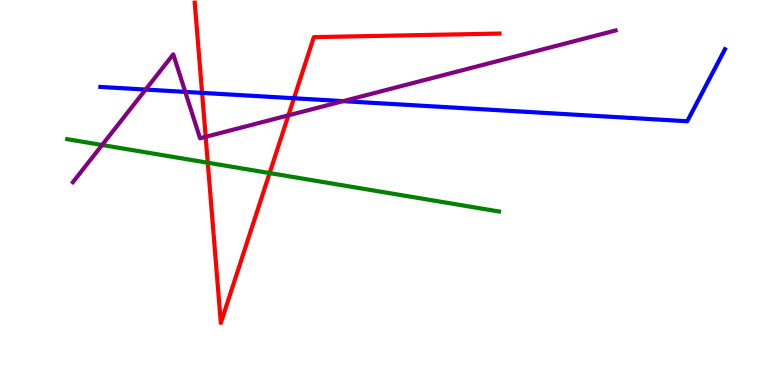[{'lines': ['blue', 'red'], 'intersections': [{'x': 2.61, 'y': 7.59}, {'x': 3.79, 'y': 7.45}]}, {'lines': ['green', 'red'], 'intersections': [{'x': 2.68, 'y': 5.77}, {'x': 3.48, 'y': 5.5}]}, {'lines': ['purple', 'red'], 'intersections': [{'x': 2.65, 'y': 6.45}, {'x': 3.72, 'y': 7.0}]}, {'lines': ['blue', 'green'], 'intersections': []}, {'lines': ['blue', 'purple'], 'intersections': [{'x': 1.88, 'y': 7.67}, {'x': 2.39, 'y': 7.61}, {'x': 4.43, 'y': 7.37}]}, {'lines': ['green', 'purple'], 'intersections': [{'x': 1.32, 'y': 6.23}]}]